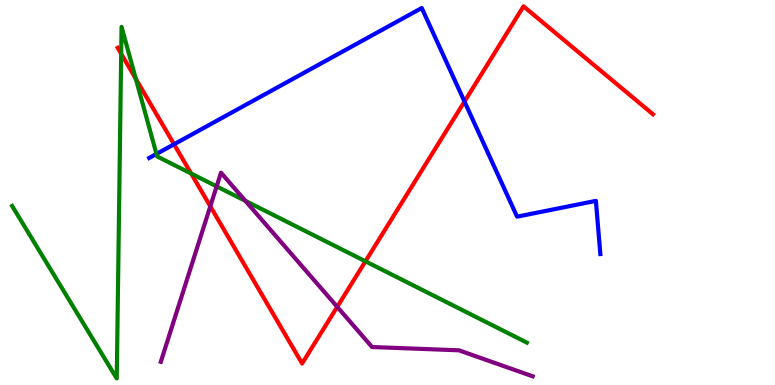[{'lines': ['blue', 'red'], 'intersections': [{'x': 2.25, 'y': 6.25}, {'x': 5.99, 'y': 7.36}]}, {'lines': ['green', 'red'], 'intersections': [{'x': 1.56, 'y': 8.6}, {'x': 1.75, 'y': 7.95}, {'x': 2.47, 'y': 5.49}, {'x': 4.72, 'y': 3.21}]}, {'lines': ['purple', 'red'], 'intersections': [{'x': 2.71, 'y': 4.64}, {'x': 4.35, 'y': 2.03}]}, {'lines': ['blue', 'green'], 'intersections': [{'x': 2.02, 'y': 6.0}]}, {'lines': ['blue', 'purple'], 'intersections': []}, {'lines': ['green', 'purple'], 'intersections': [{'x': 2.8, 'y': 5.16}, {'x': 3.17, 'y': 4.78}]}]